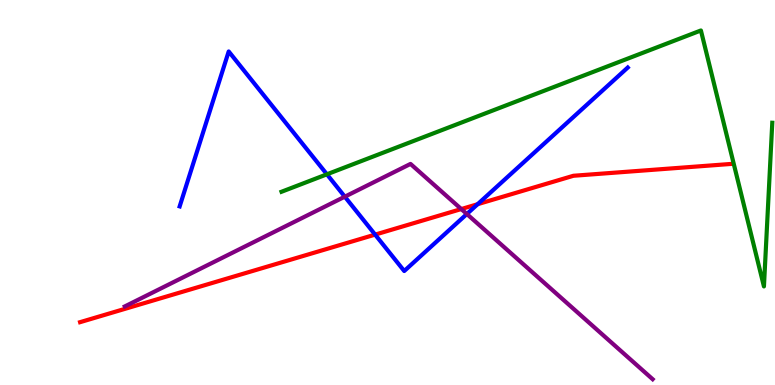[{'lines': ['blue', 'red'], 'intersections': [{'x': 4.84, 'y': 3.91}, {'x': 6.16, 'y': 4.7}]}, {'lines': ['green', 'red'], 'intersections': []}, {'lines': ['purple', 'red'], 'intersections': [{'x': 5.95, 'y': 4.57}]}, {'lines': ['blue', 'green'], 'intersections': [{'x': 4.22, 'y': 5.47}]}, {'lines': ['blue', 'purple'], 'intersections': [{'x': 4.45, 'y': 4.89}, {'x': 6.02, 'y': 4.44}]}, {'lines': ['green', 'purple'], 'intersections': []}]